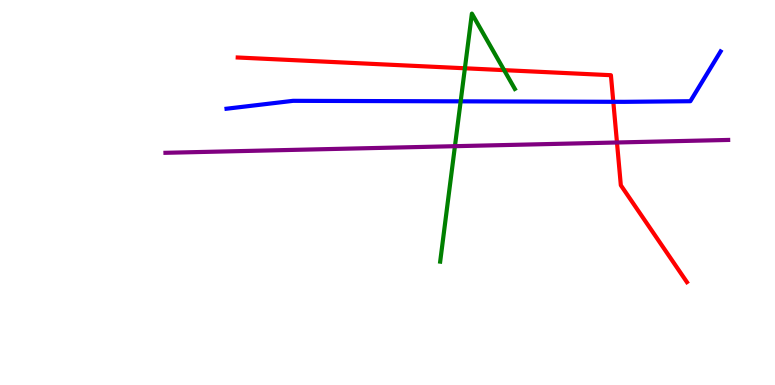[{'lines': ['blue', 'red'], 'intersections': [{'x': 7.91, 'y': 7.36}]}, {'lines': ['green', 'red'], 'intersections': [{'x': 6.0, 'y': 8.23}, {'x': 6.5, 'y': 8.18}]}, {'lines': ['purple', 'red'], 'intersections': [{'x': 7.96, 'y': 6.3}]}, {'lines': ['blue', 'green'], 'intersections': [{'x': 5.94, 'y': 7.37}]}, {'lines': ['blue', 'purple'], 'intersections': []}, {'lines': ['green', 'purple'], 'intersections': [{'x': 5.87, 'y': 6.2}]}]